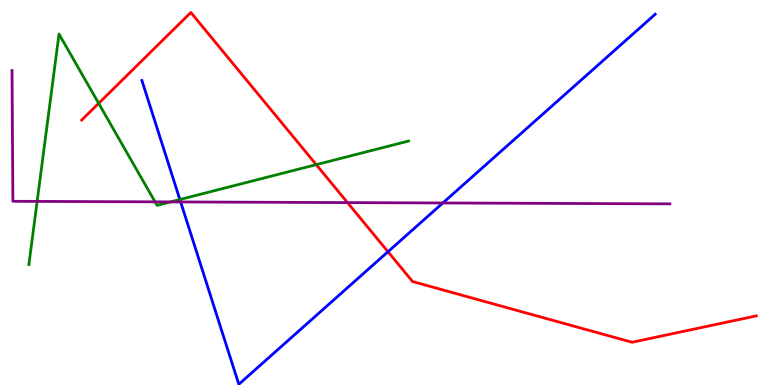[{'lines': ['blue', 'red'], 'intersections': [{'x': 5.01, 'y': 3.46}]}, {'lines': ['green', 'red'], 'intersections': [{'x': 1.27, 'y': 7.32}, {'x': 4.08, 'y': 5.72}]}, {'lines': ['purple', 'red'], 'intersections': [{'x': 4.48, 'y': 4.74}]}, {'lines': ['blue', 'green'], 'intersections': [{'x': 2.32, 'y': 4.82}]}, {'lines': ['blue', 'purple'], 'intersections': [{'x': 2.33, 'y': 4.75}, {'x': 5.71, 'y': 4.73}]}, {'lines': ['green', 'purple'], 'intersections': [{'x': 0.479, 'y': 4.77}, {'x': 2.0, 'y': 4.76}, {'x': 2.2, 'y': 4.76}]}]